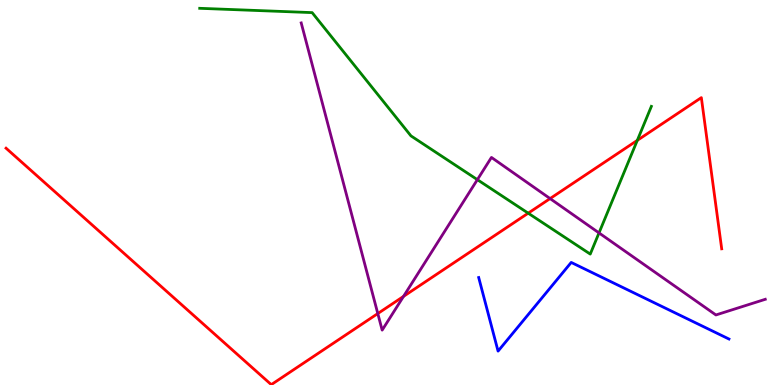[{'lines': ['blue', 'red'], 'intersections': []}, {'lines': ['green', 'red'], 'intersections': [{'x': 6.82, 'y': 4.46}, {'x': 8.22, 'y': 6.35}]}, {'lines': ['purple', 'red'], 'intersections': [{'x': 4.87, 'y': 1.86}, {'x': 5.21, 'y': 2.3}, {'x': 7.1, 'y': 4.84}]}, {'lines': ['blue', 'green'], 'intersections': []}, {'lines': ['blue', 'purple'], 'intersections': []}, {'lines': ['green', 'purple'], 'intersections': [{'x': 6.16, 'y': 5.33}, {'x': 7.73, 'y': 3.95}]}]